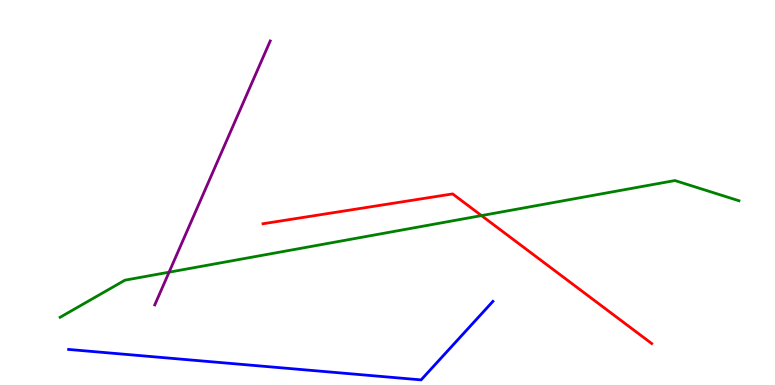[{'lines': ['blue', 'red'], 'intersections': []}, {'lines': ['green', 'red'], 'intersections': [{'x': 6.21, 'y': 4.4}]}, {'lines': ['purple', 'red'], 'intersections': []}, {'lines': ['blue', 'green'], 'intersections': []}, {'lines': ['blue', 'purple'], 'intersections': []}, {'lines': ['green', 'purple'], 'intersections': [{'x': 2.18, 'y': 2.93}]}]